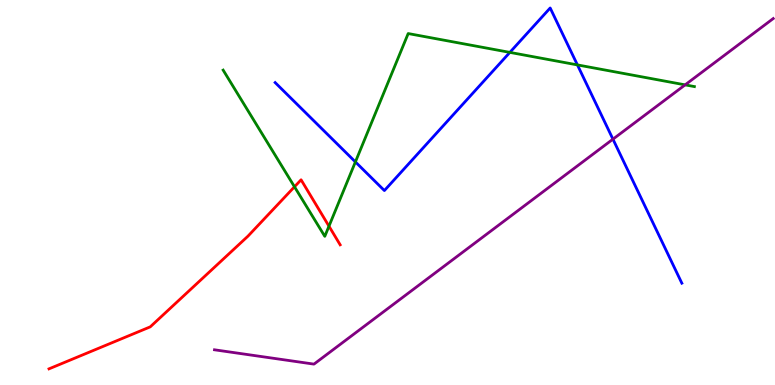[{'lines': ['blue', 'red'], 'intersections': []}, {'lines': ['green', 'red'], 'intersections': [{'x': 3.8, 'y': 5.15}, {'x': 4.24, 'y': 4.13}]}, {'lines': ['purple', 'red'], 'intersections': []}, {'lines': ['blue', 'green'], 'intersections': [{'x': 4.59, 'y': 5.79}, {'x': 6.58, 'y': 8.64}, {'x': 7.45, 'y': 8.31}]}, {'lines': ['blue', 'purple'], 'intersections': [{'x': 7.91, 'y': 6.39}]}, {'lines': ['green', 'purple'], 'intersections': [{'x': 8.84, 'y': 7.8}]}]